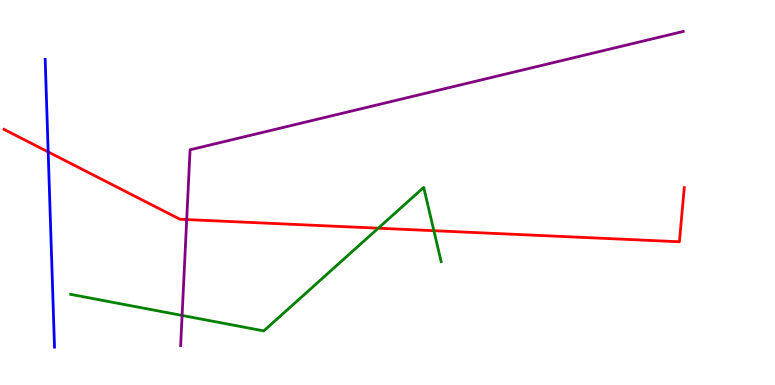[{'lines': ['blue', 'red'], 'intersections': [{'x': 0.622, 'y': 6.05}]}, {'lines': ['green', 'red'], 'intersections': [{'x': 4.88, 'y': 4.07}, {'x': 5.6, 'y': 4.01}]}, {'lines': ['purple', 'red'], 'intersections': [{'x': 2.41, 'y': 4.3}]}, {'lines': ['blue', 'green'], 'intersections': []}, {'lines': ['blue', 'purple'], 'intersections': []}, {'lines': ['green', 'purple'], 'intersections': [{'x': 2.35, 'y': 1.81}]}]